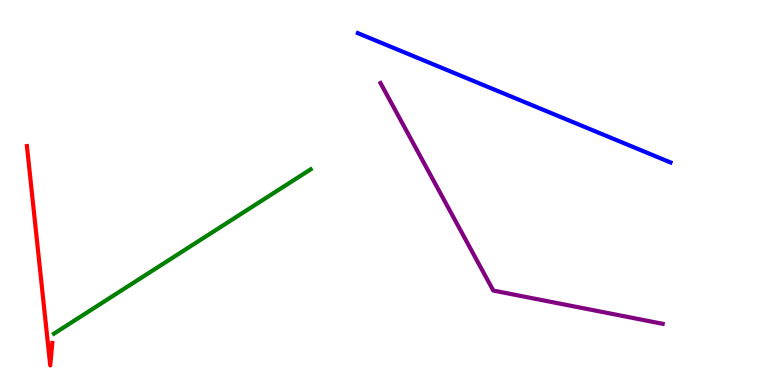[{'lines': ['blue', 'red'], 'intersections': []}, {'lines': ['green', 'red'], 'intersections': []}, {'lines': ['purple', 'red'], 'intersections': []}, {'lines': ['blue', 'green'], 'intersections': []}, {'lines': ['blue', 'purple'], 'intersections': []}, {'lines': ['green', 'purple'], 'intersections': []}]